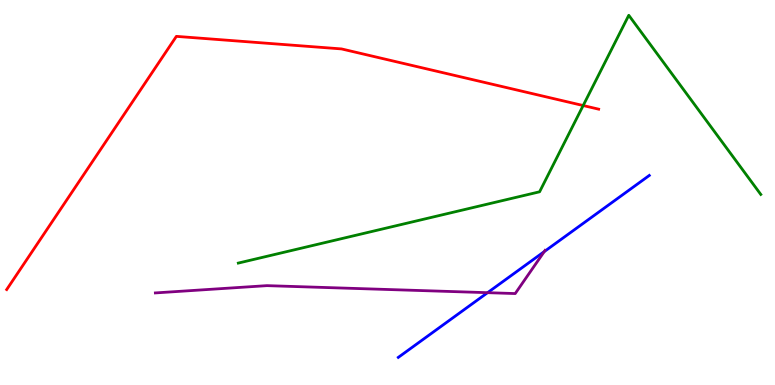[{'lines': ['blue', 'red'], 'intersections': []}, {'lines': ['green', 'red'], 'intersections': [{'x': 7.52, 'y': 7.26}]}, {'lines': ['purple', 'red'], 'intersections': []}, {'lines': ['blue', 'green'], 'intersections': []}, {'lines': ['blue', 'purple'], 'intersections': [{'x': 6.29, 'y': 2.4}, {'x': 7.02, 'y': 3.46}]}, {'lines': ['green', 'purple'], 'intersections': []}]